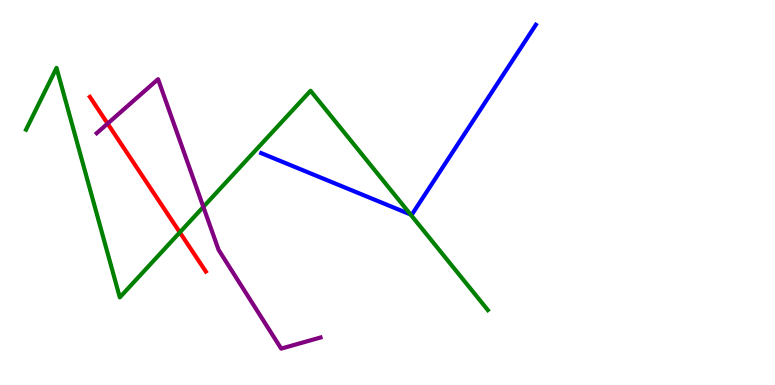[{'lines': ['blue', 'red'], 'intersections': []}, {'lines': ['green', 'red'], 'intersections': [{'x': 2.32, 'y': 3.96}]}, {'lines': ['purple', 'red'], 'intersections': [{'x': 1.39, 'y': 6.79}]}, {'lines': ['blue', 'green'], 'intersections': [{'x': 5.3, 'y': 4.43}]}, {'lines': ['blue', 'purple'], 'intersections': []}, {'lines': ['green', 'purple'], 'intersections': [{'x': 2.62, 'y': 4.63}]}]